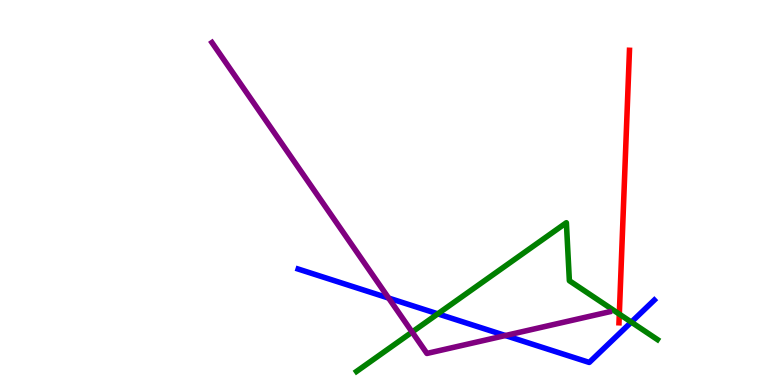[{'lines': ['blue', 'red'], 'intersections': []}, {'lines': ['green', 'red'], 'intersections': [{'x': 7.99, 'y': 1.84}]}, {'lines': ['purple', 'red'], 'intersections': []}, {'lines': ['blue', 'green'], 'intersections': [{'x': 5.65, 'y': 1.85}, {'x': 8.15, 'y': 1.63}]}, {'lines': ['blue', 'purple'], 'intersections': [{'x': 5.01, 'y': 2.26}, {'x': 6.52, 'y': 1.28}]}, {'lines': ['green', 'purple'], 'intersections': [{'x': 5.32, 'y': 1.38}]}]